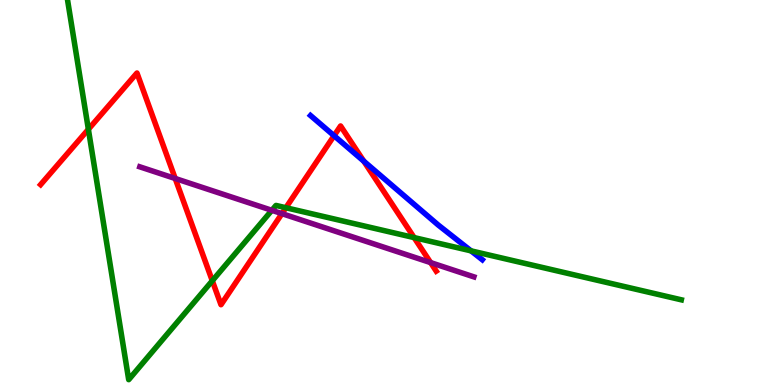[{'lines': ['blue', 'red'], 'intersections': [{'x': 4.31, 'y': 6.48}, {'x': 4.69, 'y': 5.81}]}, {'lines': ['green', 'red'], 'intersections': [{'x': 1.14, 'y': 6.64}, {'x': 2.74, 'y': 2.71}, {'x': 3.69, 'y': 4.6}, {'x': 5.34, 'y': 3.83}]}, {'lines': ['purple', 'red'], 'intersections': [{'x': 2.26, 'y': 5.36}, {'x': 3.64, 'y': 4.45}, {'x': 5.56, 'y': 3.18}]}, {'lines': ['blue', 'green'], 'intersections': [{'x': 6.08, 'y': 3.48}]}, {'lines': ['blue', 'purple'], 'intersections': []}, {'lines': ['green', 'purple'], 'intersections': [{'x': 3.51, 'y': 4.54}]}]